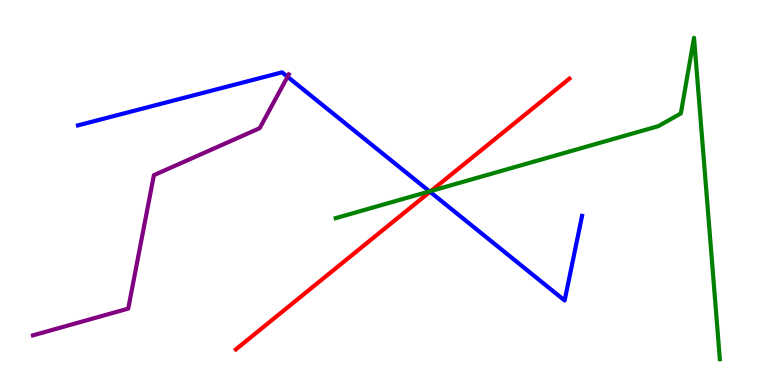[{'lines': ['blue', 'red'], 'intersections': [{'x': 5.55, 'y': 5.02}]}, {'lines': ['green', 'red'], 'intersections': [{'x': 5.56, 'y': 5.04}]}, {'lines': ['purple', 'red'], 'intersections': []}, {'lines': ['blue', 'green'], 'intersections': [{'x': 5.54, 'y': 5.03}]}, {'lines': ['blue', 'purple'], 'intersections': [{'x': 3.71, 'y': 8.01}]}, {'lines': ['green', 'purple'], 'intersections': []}]